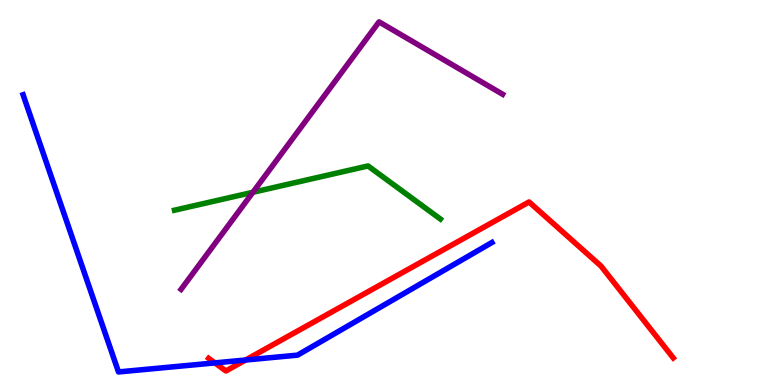[{'lines': ['blue', 'red'], 'intersections': [{'x': 2.77, 'y': 0.574}, {'x': 3.17, 'y': 0.649}]}, {'lines': ['green', 'red'], 'intersections': []}, {'lines': ['purple', 'red'], 'intersections': []}, {'lines': ['blue', 'green'], 'intersections': []}, {'lines': ['blue', 'purple'], 'intersections': []}, {'lines': ['green', 'purple'], 'intersections': [{'x': 3.26, 'y': 5.01}]}]